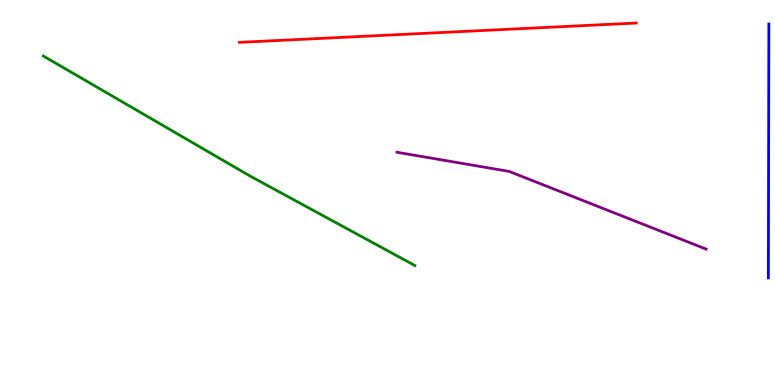[{'lines': ['blue', 'red'], 'intersections': []}, {'lines': ['green', 'red'], 'intersections': []}, {'lines': ['purple', 'red'], 'intersections': []}, {'lines': ['blue', 'green'], 'intersections': []}, {'lines': ['blue', 'purple'], 'intersections': []}, {'lines': ['green', 'purple'], 'intersections': []}]